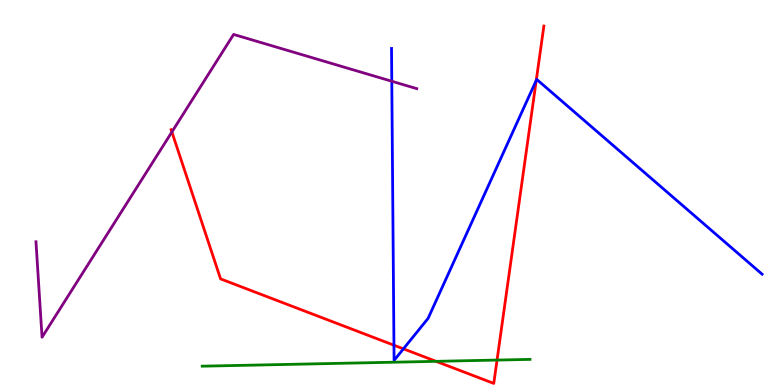[{'lines': ['blue', 'red'], 'intersections': [{'x': 5.08, 'y': 1.03}, {'x': 5.21, 'y': 0.939}, {'x': 6.92, 'y': 7.91}]}, {'lines': ['green', 'red'], 'intersections': [{'x': 5.63, 'y': 0.615}, {'x': 6.41, 'y': 0.647}]}, {'lines': ['purple', 'red'], 'intersections': [{'x': 2.22, 'y': 6.57}]}, {'lines': ['blue', 'green'], 'intersections': []}, {'lines': ['blue', 'purple'], 'intersections': [{'x': 5.06, 'y': 7.89}]}, {'lines': ['green', 'purple'], 'intersections': []}]